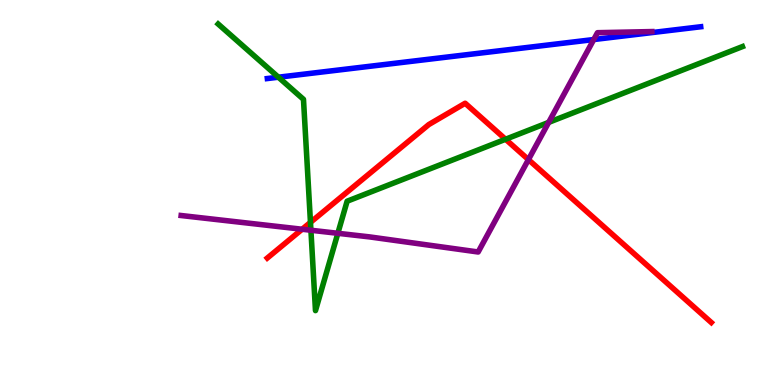[{'lines': ['blue', 'red'], 'intersections': []}, {'lines': ['green', 'red'], 'intersections': [{'x': 4.01, 'y': 4.22}, {'x': 6.52, 'y': 6.38}]}, {'lines': ['purple', 'red'], 'intersections': [{'x': 3.9, 'y': 4.05}, {'x': 6.82, 'y': 5.85}]}, {'lines': ['blue', 'green'], 'intersections': [{'x': 3.59, 'y': 7.99}]}, {'lines': ['blue', 'purple'], 'intersections': [{'x': 7.66, 'y': 8.97}]}, {'lines': ['green', 'purple'], 'intersections': [{'x': 4.01, 'y': 4.02}, {'x': 4.36, 'y': 3.94}, {'x': 7.08, 'y': 6.82}]}]